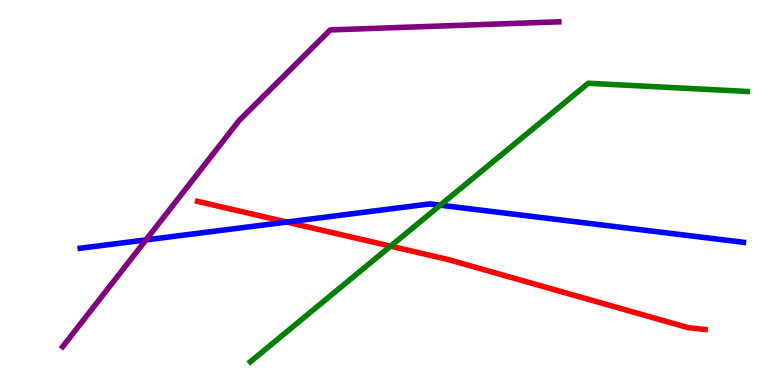[{'lines': ['blue', 'red'], 'intersections': [{'x': 3.7, 'y': 4.23}]}, {'lines': ['green', 'red'], 'intersections': [{'x': 5.04, 'y': 3.61}]}, {'lines': ['purple', 'red'], 'intersections': []}, {'lines': ['blue', 'green'], 'intersections': [{'x': 5.68, 'y': 4.67}]}, {'lines': ['blue', 'purple'], 'intersections': [{'x': 1.88, 'y': 3.77}]}, {'lines': ['green', 'purple'], 'intersections': []}]